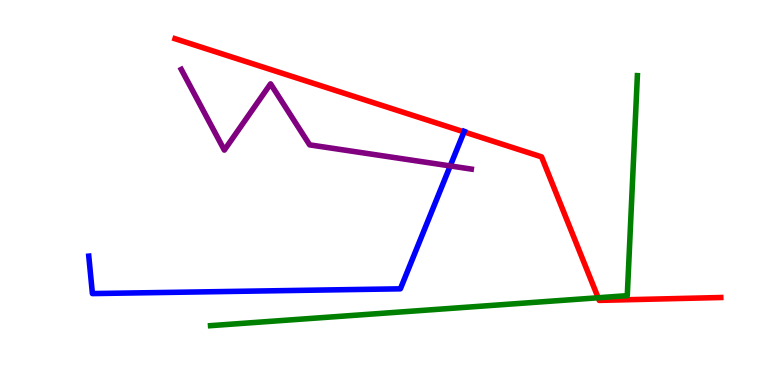[{'lines': ['blue', 'red'], 'intersections': [{'x': 5.99, 'y': 6.57}]}, {'lines': ['green', 'red'], 'intersections': [{'x': 7.72, 'y': 2.27}]}, {'lines': ['purple', 'red'], 'intersections': []}, {'lines': ['blue', 'green'], 'intersections': []}, {'lines': ['blue', 'purple'], 'intersections': [{'x': 5.81, 'y': 5.69}]}, {'lines': ['green', 'purple'], 'intersections': []}]